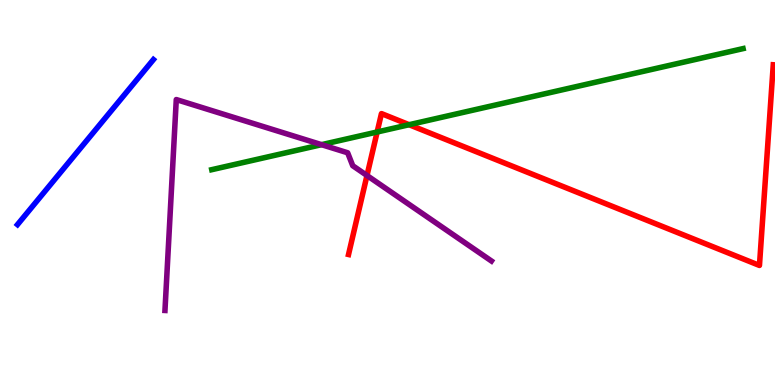[{'lines': ['blue', 'red'], 'intersections': []}, {'lines': ['green', 'red'], 'intersections': [{'x': 4.87, 'y': 6.57}, {'x': 5.28, 'y': 6.76}]}, {'lines': ['purple', 'red'], 'intersections': [{'x': 4.74, 'y': 5.44}]}, {'lines': ['blue', 'green'], 'intersections': []}, {'lines': ['blue', 'purple'], 'intersections': []}, {'lines': ['green', 'purple'], 'intersections': [{'x': 4.15, 'y': 6.24}]}]